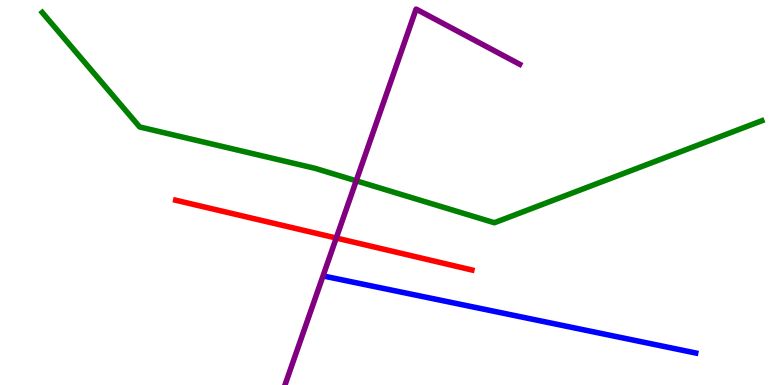[{'lines': ['blue', 'red'], 'intersections': []}, {'lines': ['green', 'red'], 'intersections': []}, {'lines': ['purple', 'red'], 'intersections': [{'x': 4.34, 'y': 3.82}]}, {'lines': ['blue', 'green'], 'intersections': []}, {'lines': ['blue', 'purple'], 'intersections': []}, {'lines': ['green', 'purple'], 'intersections': [{'x': 4.6, 'y': 5.3}]}]